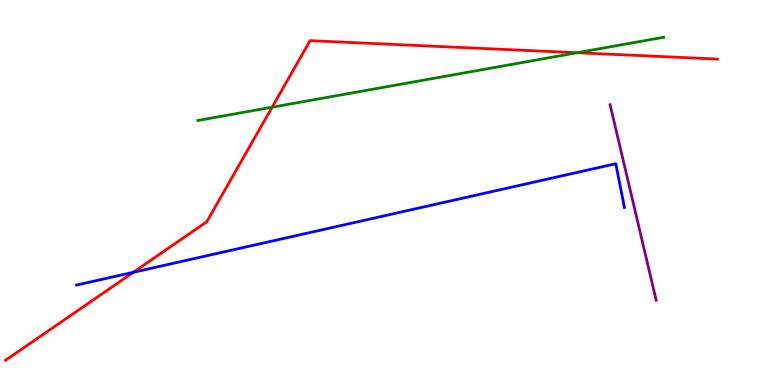[{'lines': ['blue', 'red'], 'intersections': [{'x': 1.72, 'y': 2.93}]}, {'lines': ['green', 'red'], 'intersections': [{'x': 3.51, 'y': 7.22}, {'x': 7.45, 'y': 8.63}]}, {'lines': ['purple', 'red'], 'intersections': []}, {'lines': ['blue', 'green'], 'intersections': []}, {'lines': ['blue', 'purple'], 'intersections': []}, {'lines': ['green', 'purple'], 'intersections': []}]